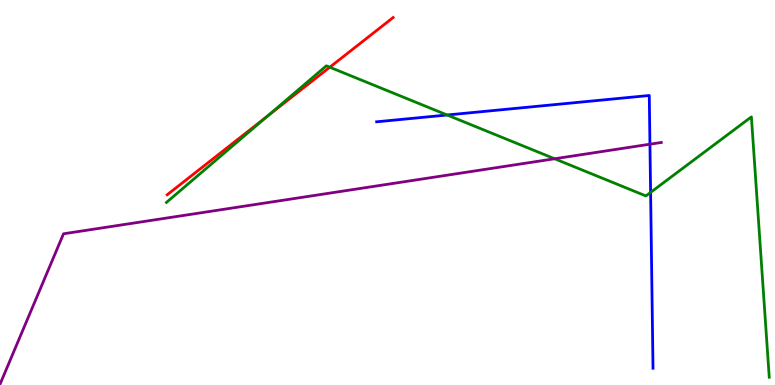[{'lines': ['blue', 'red'], 'intersections': []}, {'lines': ['green', 'red'], 'intersections': [{'x': 3.45, 'y': 6.99}, {'x': 4.26, 'y': 8.25}]}, {'lines': ['purple', 'red'], 'intersections': []}, {'lines': ['blue', 'green'], 'intersections': [{'x': 5.77, 'y': 7.01}, {'x': 8.39, 'y': 5.0}]}, {'lines': ['blue', 'purple'], 'intersections': [{'x': 8.39, 'y': 6.25}]}, {'lines': ['green', 'purple'], 'intersections': [{'x': 7.16, 'y': 5.88}]}]